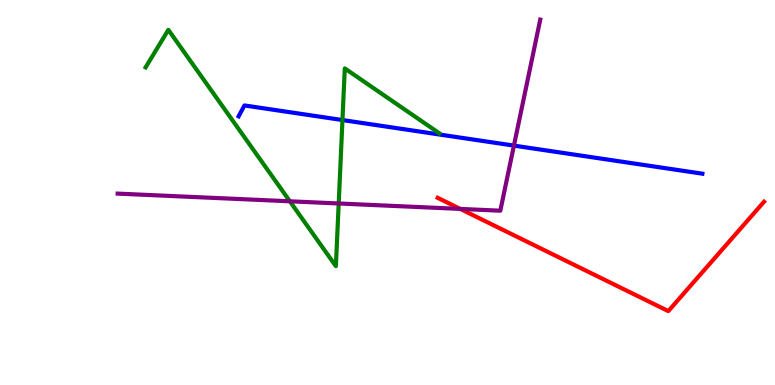[{'lines': ['blue', 'red'], 'intersections': []}, {'lines': ['green', 'red'], 'intersections': []}, {'lines': ['purple', 'red'], 'intersections': [{'x': 5.94, 'y': 4.57}]}, {'lines': ['blue', 'green'], 'intersections': [{'x': 4.42, 'y': 6.88}]}, {'lines': ['blue', 'purple'], 'intersections': [{'x': 6.63, 'y': 6.22}]}, {'lines': ['green', 'purple'], 'intersections': [{'x': 3.74, 'y': 4.77}, {'x': 4.37, 'y': 4.71}]}]